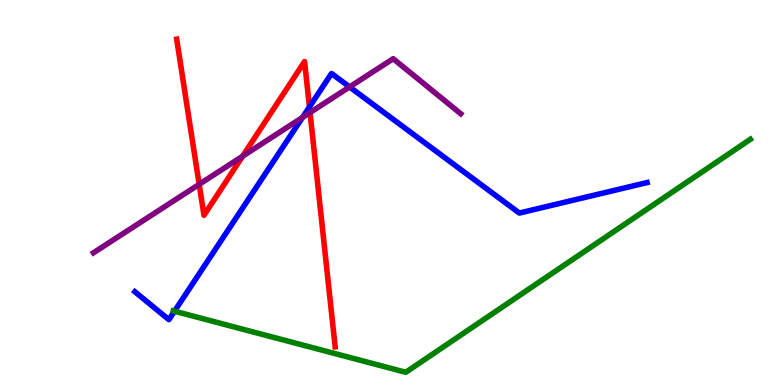[{'lines': ['blue', 'red'], 'intersections': [{'x': 3.99, 'y': 7.22}]}, {'lines': ['green', 'red'], 'intersections': []}, {'lines': ['purple', 'red'], 'intersections': [{'x': 2.57, 'y': 5.21}, {'x': 3.13, 'y': 5.94}, {'x': 4.0, 'y': 7.08}]}, {'lines': ['blue', 'green'], 'intersections': [{'x': 2.25, 'y': 1.92}]}, {'lines': ['blue', 'purple'], 'intersections': [{'x': 3.9, 'y': 6.95}, {'x': 4.51, 'y': 7.74}]}, {'lines': ['green', 'purple'], 'intersections': []}]